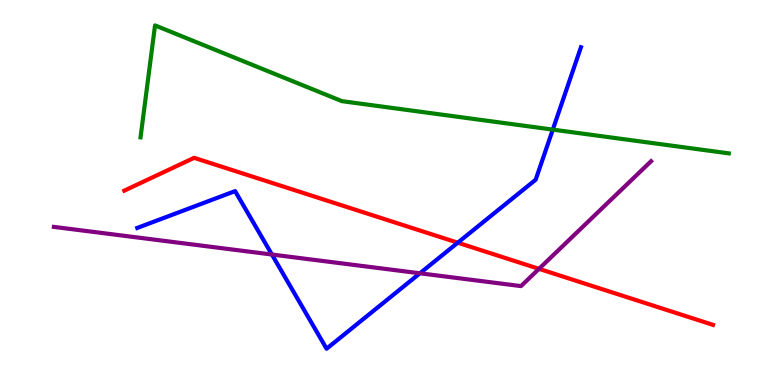[{'lines': ['blue', 'red'], 'intersections': [{'x': 5.91, 'y': 3.7}]}, {'lines': ['green', 'red'], 'intersections': []}, {'lines': ['purple', 'red'], 'intersections': [{'x': 6.95, 'y': 3.02}]}, {'lines': ['blue', 'green'], 'intersections': [{'x': 7.13, 'y': 6.63}]}, {'lines': ['blue', 'purple'], 'intersections': [{'x': 3.51, 'y': 3.39}, {'x': 5.42, 'y': 2.9}]}, {'lines': ['green', 'purple'], 'intersections': []}]